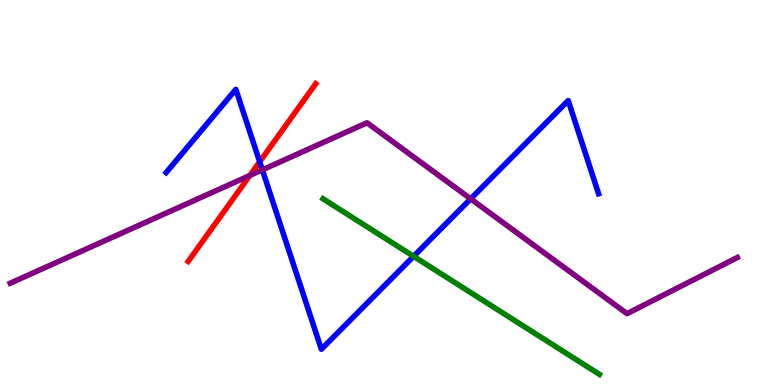[{'lines': ['blue', 'red'], 'intersections': [{'x': 3.35, 'y': 5.8}]}, {'lines': ['green', 'red'], 'intersections': []}, {'lines': ['purple', 'red'], 'intersections': [{'x': 3.22, 'y': 5.44}]}, {'lines': ['blue', 'green'], 'intersections': [{'x': 5.34, 'y': 3.34}]}, {'lines': ['blue', 'purple'], 'intersections': [{'x': 3.38, 'y': 5.59}, {'x': 6.07, 'y': 4.84}]}, {'lines': ['green', 'purple'], 'intersections': []}]